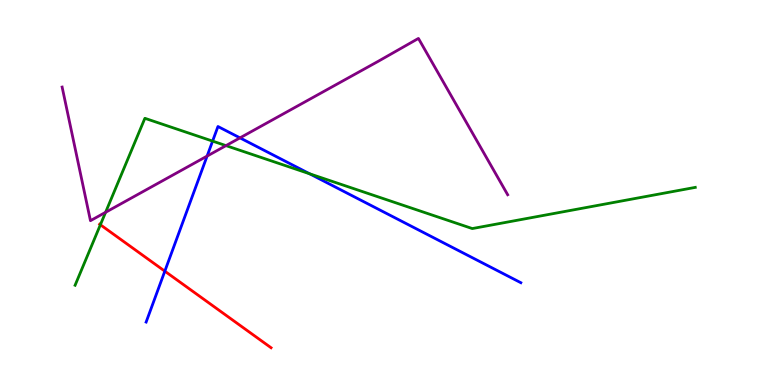[{'lines': ['blue', 'red'], 'intersections': [{'x': 2.13, 'y': 2.96}]}, {'lines': ['green', 'red'], 'intersections': [{'x': 1.3, 'y': 4.16}]}, {'lines': ['purple', 'red'], 'intersections': []}, {'lines': ['blue', 'green'], 'intersections': [{'x': 2.74, 'y': 6.33}, {'x': 4.0, 'y': 5.49}]}, {'lines': ['blue', 'purple'], 'intersections': [{'x': 2.67, 'y': 5.95}, {'x': 3.1, 'y': 6.42}]}, {'lines': ['green', 'purple'], 'intersections': [{'x': 1.36, 'y': 4.49}, {'x': 2.92, 'y': 6.22}]}]